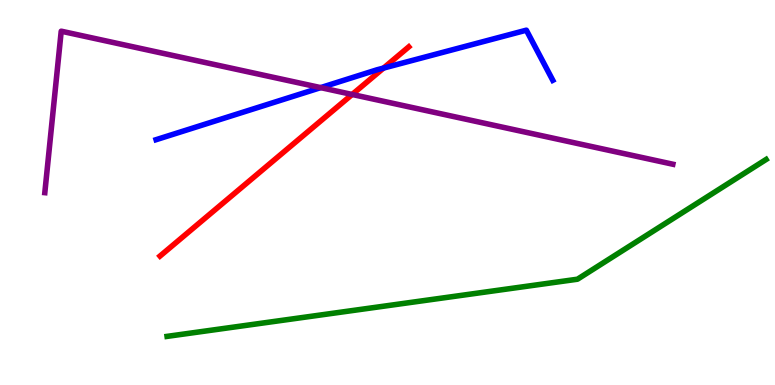[{'lines': ['blue', 'red'], 'intersections': [{'x': 4.95, 'y': 8.23}]}, {'lines': ['green', 'red'], 'intersections': []}, {'lines': ['purple', 'red'], 'intersections': [{'x': 4.54, 'y': 7.55}]}, {'lines': ['blue', 'green'], 'intersections': []}, {'lines': ['blue', 'purple'], 'intersections': [{'x': 4.14, 'y': 7.72}]}, {'lines': ['green', 'purple'], 'intersections': []}]